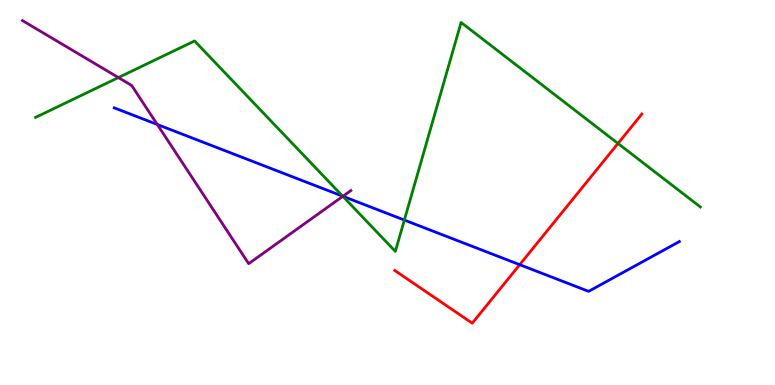[{'lines': ['blue', 'red'], 'intersections': [{'x': 6.71, 'y': 3.12}]}, {'lines': ['green', 'red'], 'intersections': [{'x': 7.97, 'y': 6.27}]}, {'lines': ['purple', 'red'], 'intersections': []}, {'lines': ['blue', 'green'], 'intersections': [{'x': 4.42, 'y': 4.9}, {'x': 5.22, 'y': 4.28}]}, {'lines': ['blue', 'purple'], 'intersections': [{'x': 2.03, 'y': 6.77}, {'x': 4.42, 'y': 4.9}]}, {'lines': ['green', 'purple'], 'intersections': [{'x': 1.53, 'y': 7.99}, {'x': 4.42, 'y': 4.9}]}]